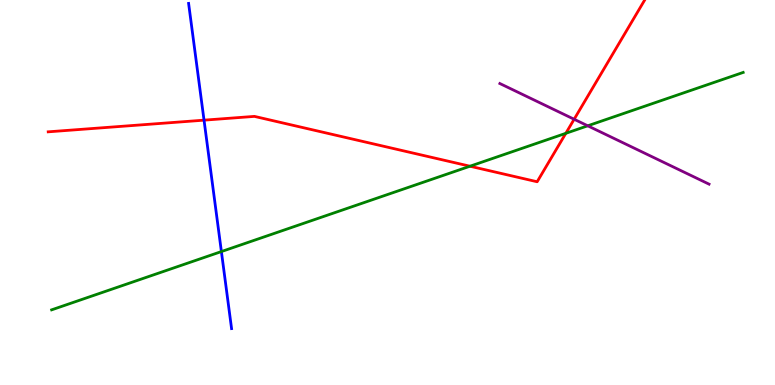[{'lines': ['blue', 'red'], 'intersections': [{'x': 2.63, 'y': 6.88}]}, {'lines': ['green', 'red'], 'intersections': [{'x': 6.06, 'y': 5.68}, {'x': 7.3, 'y': 6.54}]}, {'lines': ['purple', 'red'], 'intersections': [{'x': 7.41, 'y': 6.9}]}, {'lines': ['blue', 'green'], 'intersections': [{'x': 2.86, 'y': 3.47}]}, {'lines': ['blue', 'purple'], 'intersections': []}, {'lines': ['green', 'purple'], 'intersections': [{'x': 7.58, 'y': 6.73}]}]